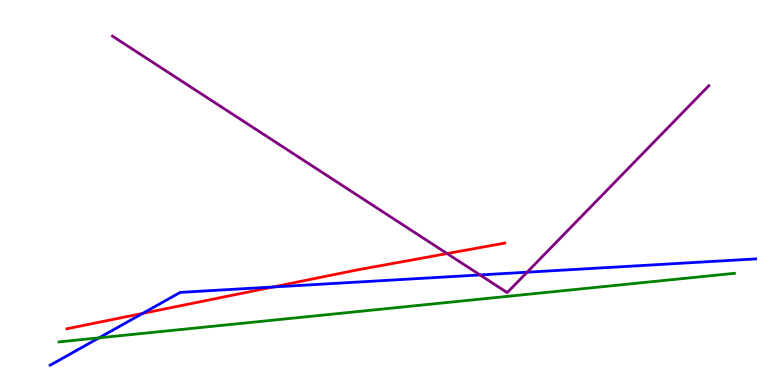[{'lines': ['blue', 'red'], 'intersections': [{'x': 1.84, 'y': 1.86}, {'x': 3.52, 'y': 2.55}]}, {'lines': ['green', 'red'], 'intersections': []}, {'lines': ['purple', 'red'], 'intersections': [{'x': 5.77, 'y': 3.41}]}, {'lines': ['blue', 'green'], 'intersections': [{'x': 1.28, 'y': 1.23}]}, {'lines': ['blue', 'purple'], 'intersections': [{'x': 6.19, 'y': 2.86}, {'x': 6.8, 'y': 2.93}]}, {'lines': ['green', 'purple'], 'intersections': []}]